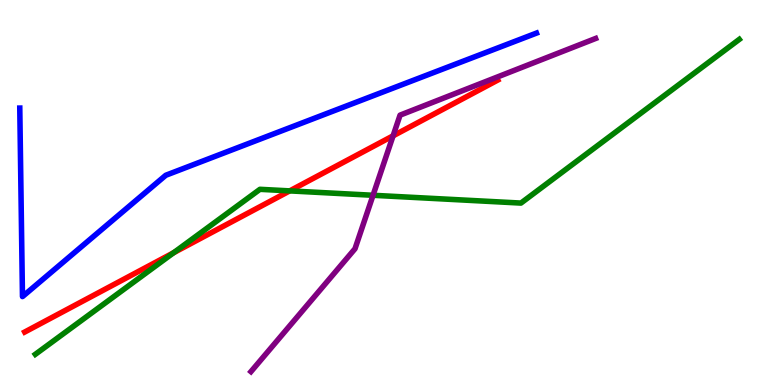[{'lines': ['blue', 'red'], 'intersections': []}, {'lines': ['green', 'red'], 'intersections': [{'x': 2.24, 'y': 3.44}, {'x': 3.74, 'y': 5.04}]}, {'lines': ['purple', 'red'], 'intersections': [{'x': 5.07, 'y': 6.47}]}, {'lines': ['blue', 'green'], 'intersections': []}, {'lines': ['blue', 'purple'], 'intersections': []}, {'lines': ['green', 'purple'], 'intersections': [{'x': 4.81, 'y': 4.93}]}]